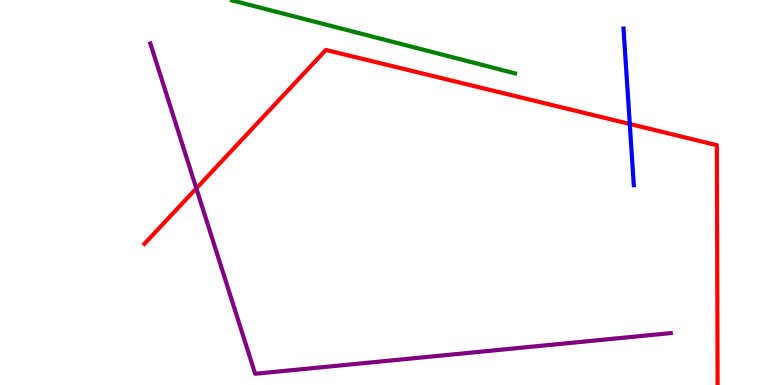[{'lines': ['blue', 'red'], 'intersections': [{'x': 8.13, 'y': 6.78}]}, {'lines': ['green', 'red'], 'intersections': []}, {'lines': ['purple', 'red'], 'intersections': [{'x': 2.53, 'y': 5.11}]}, {'lines': ['blue', 'green'], 'intersections': []}, {'lines': ['blue', 'purple'], 'intersections': []}, {'lines': ['green', 'purple'], 'intersections': []}]